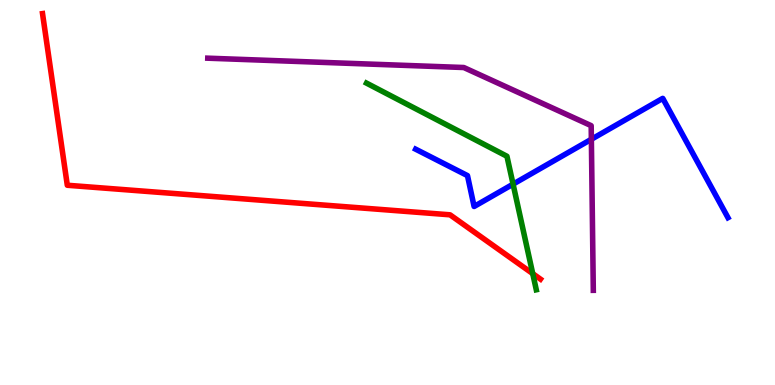[{'lines': ['blue', 'red'], 'intersections': []}, {'lines': ['green', 'red'], 'intersections': [{'x': 6.87, 'y': 2.89}]}, {'lines': ['purple', 'red'], 'intersections': []}, {'lines': ['blue', 'green'], 'intersections': [{'x': 6.62, 'y': 5.22}]}, {'lines': ['blue', 'purple'], 'intersections': [{'x': 7.63, 'y': 6.38}]}, {'lines': ['green', 'purple'], 'intersections': []}]